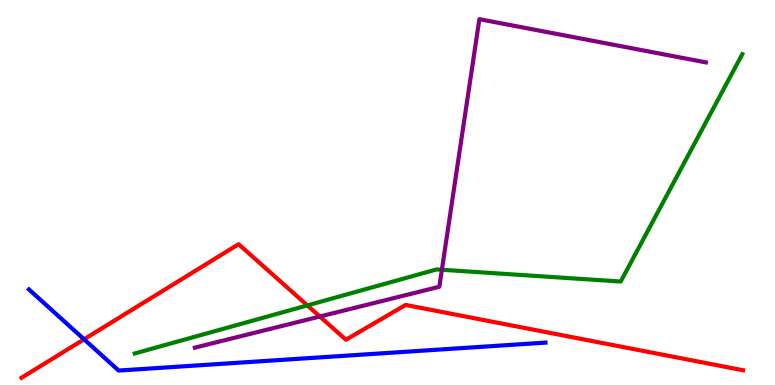[{'lines': ['blue', 'red'], 'intersections': [{'x': 1.08, 'y': 1.19}]}, {'lines': ['green', 'red'], 'intersections': [{'x': 3.97, 'y': 2.07}]}, {'lines': ['purple', 'red'], 'intersections': [{'x': 4.13, 'y': 1.78}]}, {'lines': ['blue', 'green'], 'intersections': []}, {'lines': ['blue', 'purple'], 'intersections': []}, {'lines': ['green', 'purple'], 'intersections': [{'x': 5.7, 'y': 2.99}]}]